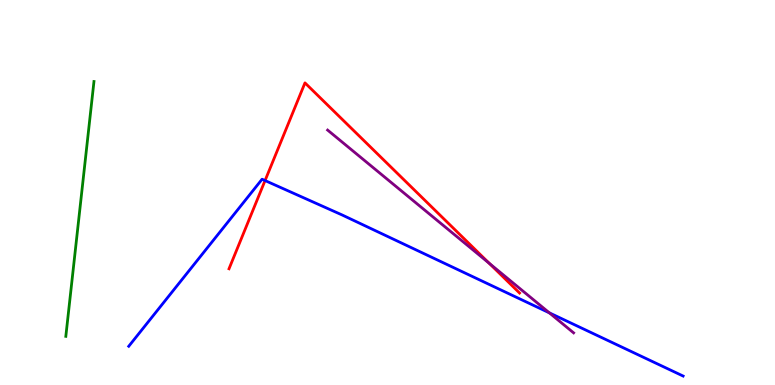[{'lines': ['blue', 'red'], 'intersections': [{'x': 3.42, 'y': 5.31}]}, {'lines': ['green', 'red'], 'intersections': []}, {'lines': ['purple', 'red'], 'intersections': [{'x': 6.31, 'y': 3.16}]}, {'lines': ['blue', 'green'], 'intersections': []}, {'lines': ['blue', 'purple'], 'intersections': [{'x': 7.09, 'y': 1.87}]}, {'lines': ['green', 'purple'], 'intersections': []}]